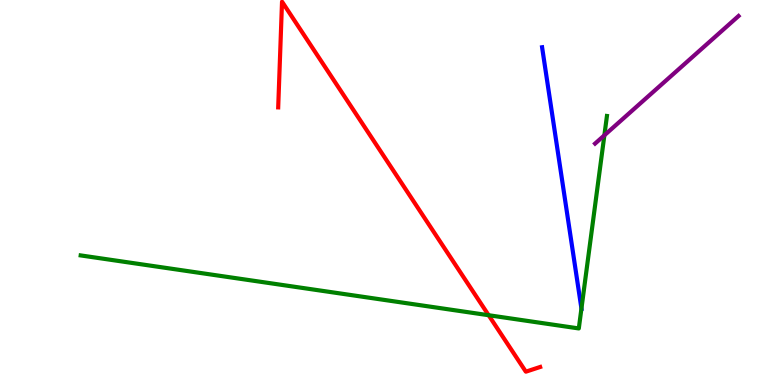[{'lines': ['blue', 'red'], 'intersections': []}, {'lines': ['green', 'red'], 'intersections': [{'x': 6.31, 'y': 1.81}]}, {'lines': ['purple', 'red'], 'intersections': []}, {'lines': ['blue', 'green'], 'intersections': [{'x': 7.5, 'y': 1.99}]}, {'lines': ['blue', 'purple'], 'intersections': []}, {'lines': ['green', 'purple'], 'intersections': [{'x': 7.8, 'y': 6.49}]}]